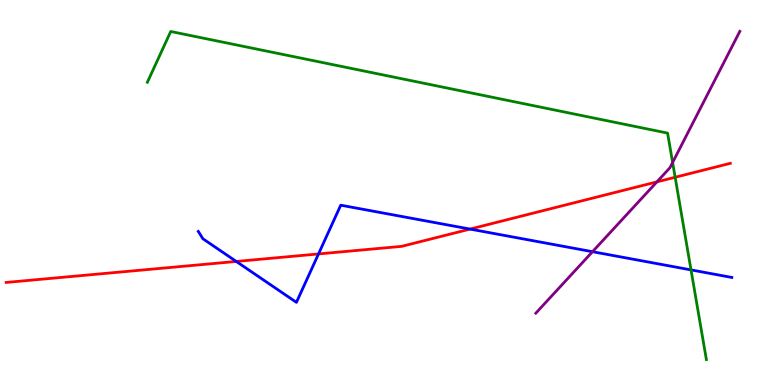[{'lines': ['blue', 'red'], 'intersections': [{'x': 3.05, 'y': 3.21}, {'x': 4.11, 'y': 3.4}, {'x': 6.07, 'y': 4.05}]}, {'lines': ['green', 'red'], 'intersections': [{'x': 8.71, 'y': 5.4}]}, {'lines': ['purple', 'red'], 'intersections': [{'x': 8.48, 'y': 5.28}]}, {'lines': ['blue', 'green'], 'intersections': [{'x': 8.92, 'y': 2.99}]}, {'lines': ['blue', 'purple'], 'intersections': [{'x': 7.65, 'y': 3.46}]}, {'lines': ['green', 'purple'], 'intersections': [{'x': 8.68, 'y': 5.78}]}]